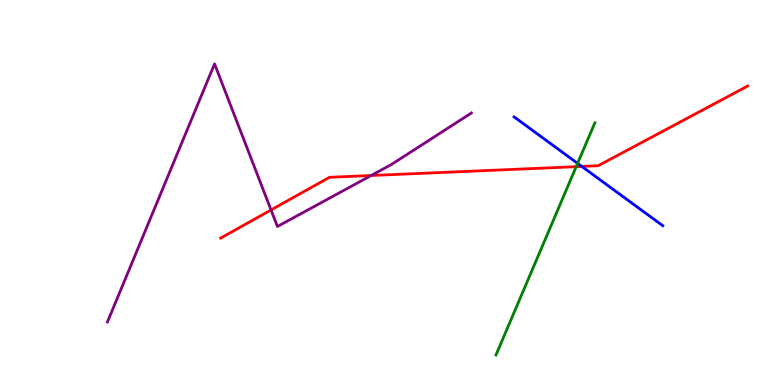[{'lines': ['blue', 'red'], 'intersections': [{'x': 7.51, 'y': 5.68}]}, {'lines': ['green', 'red'], 'intersections': [{'x': 7.43, 'y': 5.67}]}, {'lines': ['purple', 'red'], 'intersections': [{'x': 3.5, 'y': 4.55}, {'x': 4.79, 'y': 5.44}]}, {'lines': ['blue', 'green'], 'intersections': [{'x': 7.45, 'y': 5.76}]}, {'lines': ['blue', 'purple'], 'intersections': []}, {'lines': ['green', 'purple'], 'intersections': []}]